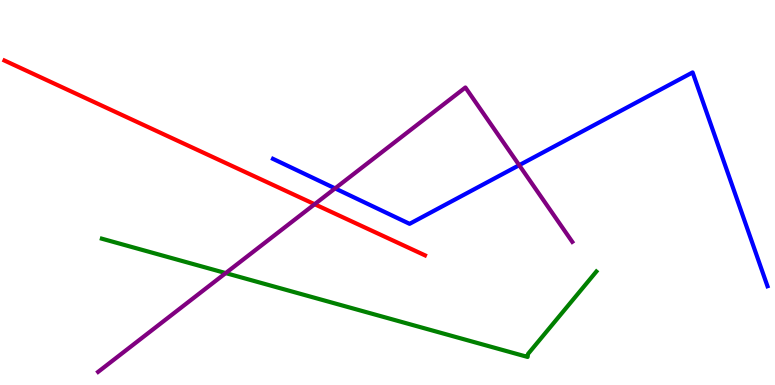[{'lines': ['blue', 'red'], 'intersections': []}, {'lines': ['green', 'red'], 'intersections': []}, {'lines': ['purple', 'red'], 'intersections': [{'x': 4.06, 'y': 4.7}]}, {'lines': ['blue', 'green'], 'intersections': []}, {'lines': ['blue', 'purple'], 'intersections': [{'x': 4.32, 'y': 5.11}, {'x': 6.7, 'y': 5.71}]}, {'lines': ['green', 'purple'], 'intersections': [{'x': 2.91, 'y': 2.91}]}]